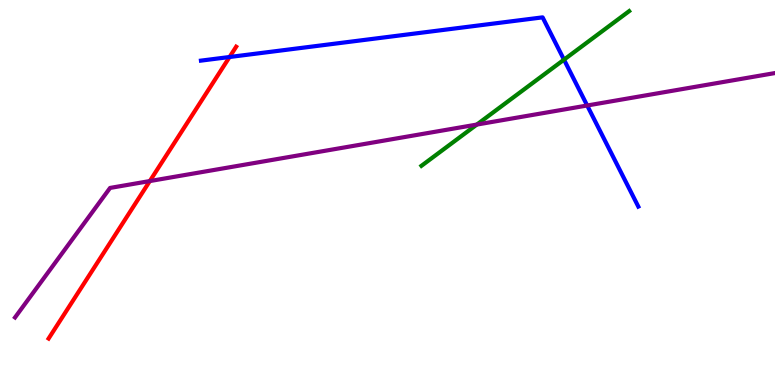[{'lines': ['blue', 'red'], 'intersections': [{'x': 2.96, 'y': 8.52}]}, {'lines': ['green', 'red'], 'intersections': []}, {'lines': ['purple', 'red'], 'intersections': [{'x': 1.93, 'y': 5.3}]}, {'lines': ['blue', 'green'], 'intersections': [{'x': 7.28, 'y': 8.45}]}, {'lines': ['blue', 'purple'], 'intersections': [{'x': 7.58, 'y': 7.26}]}, {'lines': ['green', 'purple'], 'intersections': [{'x': 6.15, 'y': 6.76}]}]